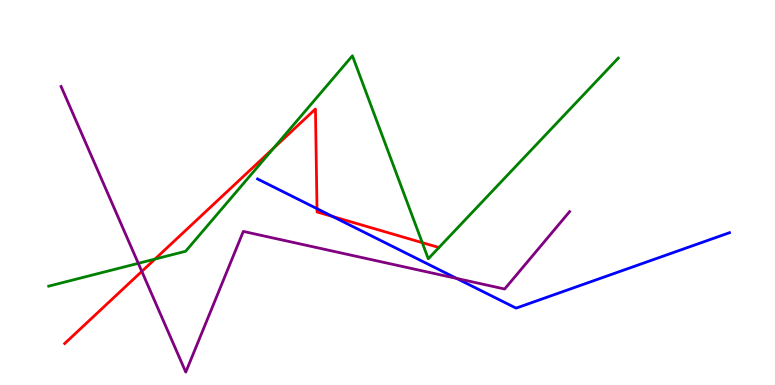[{'lines': ['blue', 'red'], 'intersections': [{'x': 4.09, 'y': 4.58}, {'x': 4.29, 'y': 4.38}]}, {'lines': ['green', 'red'], 'intersections': [{'x': 2.0, 'y': 3.27}, {'x': 3.53, 'y': 6.15}, {'x': 5.45, 'y': 3.7}]}, {'lines': ['purple', 'red'], 'intersections': [{'x': 1.83, 'y': 2.95}]}, {'lines': ['blue', 'green'], 'intersections': []}, {'lines': ['blue', 'purple'], 'intersections': [{'x': 5.89, 'y': 2.77}]}, {'lines': ['green', 'purple'], 'intersections': [{'x': 1.78, 'y': 3.16}]}]